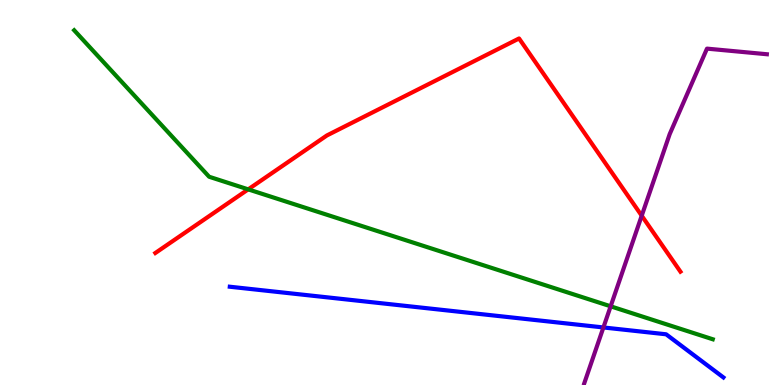[{'lines': ['blue', 'red'], 'intersections': []}, {'lines': ['green', 'red'], 'intersections': [{'x': 3.2, 'y': 5.08}]}, {'lines': ['purple', 'red'], 'intersections': [{'x': 8.28, 'y': 4.4}]}, {'lines': ['blue', 'green'], 'intersections': []}, {'lines': ['blue', 'purple'], 'intersections': [{'x': 7.79, 'y': 1.49}]}, {'lines': ['green', 'purple'], 'intersections': [{'x': 7.88, 'y': 2.04}]}]